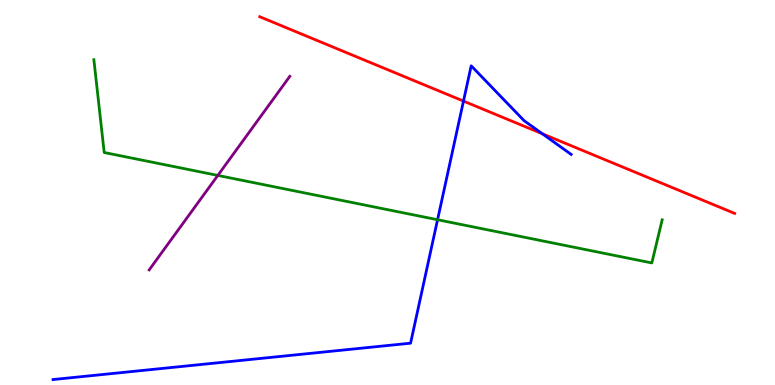[{'lines': ['blue', 'red'], 'intersections': [{'x': 5.98, 'y': 7.37}, {'x': 7.0, 'y': 6.53}]}, {'lines': ['green', 'red'], 'intersections': []}, {'lines': ['purple', 'red'], 'intersections': []}, {'lines': ['blue', 'green'], 'intersections': [{'x': 5.65, 'y': 4.29}]}, {'lines': ['blue', 'purple'], 'intersections': []}, {'lines': ['green', 'purple'], 'intersections': [{'x': 2.81, 'y': 5.44}]}]